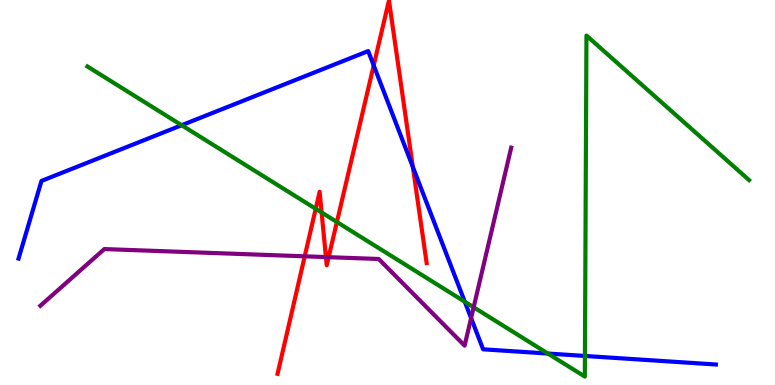[{'lines': ['blue', 'red'], 'intersections': [{'x': 4.82, 'y': 8.3}, {'x': 5.33, 'y': 5.66}]}, {'lines': ['green', 'red'], 'intersections': [{'x': 4.07, 'y': 4.58}, {'x': 4.15, 'y': 4.48}, {'x': 4.35, 'y': 4.23}]}, {'lines': ['purple', 'red'], 'intersections': [{'x': 3.93, 'y': 3.34}, {'x': 4.21, 'y': 3.32}, {'x': 4.24, 'y': 3.32}]}, {'lines': ['blue', 'green'], 'intersections': [{'x': 2.34, 'y': 6.75}, {'x': 6.0, 'y': 2.16}, {'x': 7.07, 'y': 0.817}, {'x': 7.55, 'y': 0.754}]}, {'lines': ['blue', 'purple'], 'intersections': [{'x': 6.08, 'y': 1.74}]}, {'lines': ['green', 'purple'], 'intersections': [{'x': 6.11, 'y': 2.02}]}]